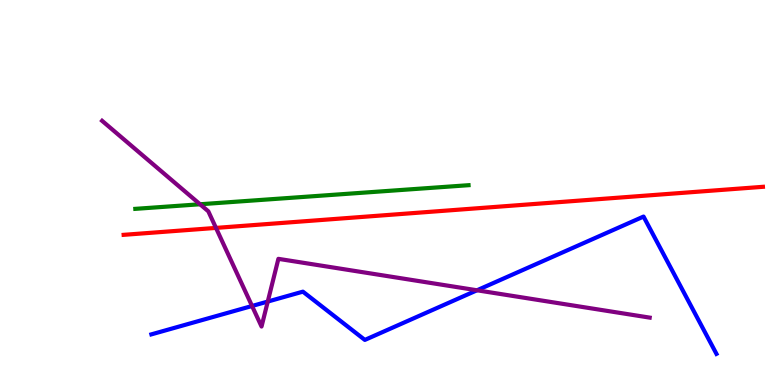[{'lines': ['blue', 'red'], 'intersections': []}, {'lines': ['green', 'red'], 'intersections': []}, {'lines': ['purple', 'red'], 'intersections': [{'x': 2.79, 'y': 4.08}]}, {'lines': ['blue', 'green'], 'intersections': []}, {'lines': ['blue', 'purple'], 'intersections': [{'x': 3.25, 'y': 2.05}, {'x': 3.46, 'y': 2.17}, {'x': 6.15, 'y': 2.46}]}, {'lines': ['green', 'purple'], 'intersections': [{'x': 2.58, 'y': 4.69}]}]